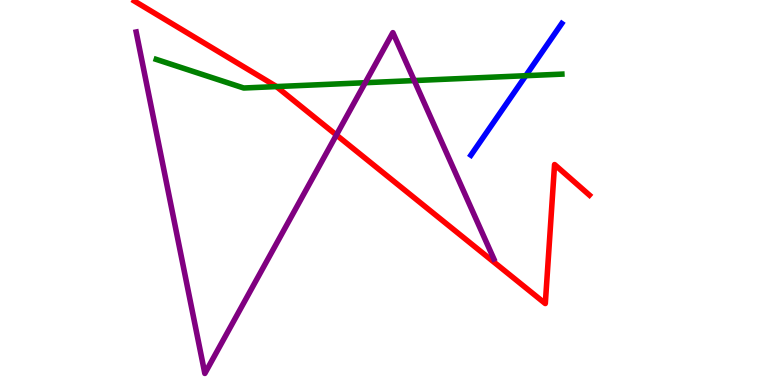[{'lines': ['blue', 'red'], 'intersections': []}, {'lines': ['green', 'red'], 'intersections': [{'x': 3.57, 'y': 7.75}]}, {'lines': ['purple', 'red'], 'intersections': [{'x': 4.34, 'y': 6.49}]}, {'lines': ['blue', 'green'], 'intersections': [{'x': 6.78, 'y': 8.03}]}, {'lines': ['blue', 'purple'], 'intersections': []}, {'lines': ['green', 'purple'], 'intersections': [{'x': 4.71, 'y': 7.85}, {'x': 5.35, 'y': 7.91}]}]